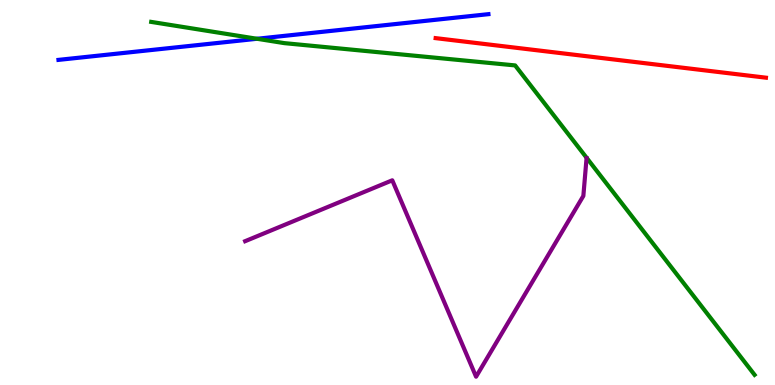[{'lines': ['blue', 'red'], 'intersections': []}, {'lines': ['green', 'red'], 'intersections': []}, {'lines': ['purple', 'red'], 'intersections': []}, {'lines': ['blue', 'green'], 'intersections': [{'x': 3.32, 'y': 8.99}]}, {'lines': ['blue', 'purple'], 'intersections': []}, {'lines': ['green', 'purple'], 'intersections': []}]